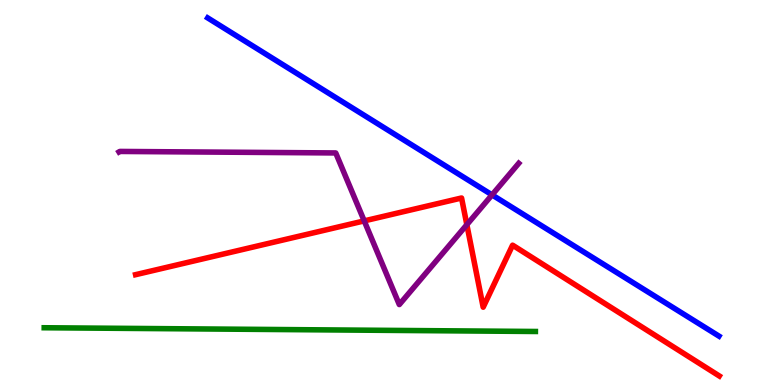[{'lines': ['blue', 'red'], 'intersections': []}, {'lines': ['green', 'red'], 'intersections': []}, {'lines': ['purple', 'red'], 'intersections': [{'x': 4.7, 'y': 4.26}, {'x': 6.02, 'y': 4.16}]}, {'lines': ['blue', 'green'], 'intersections': []}, {'lines': ['blue', 'purple'], 'intersections': [{'x': 6.35, 'y': 4.94}]}, {'lines': ['green', 'purple'], 'intersections': []}]